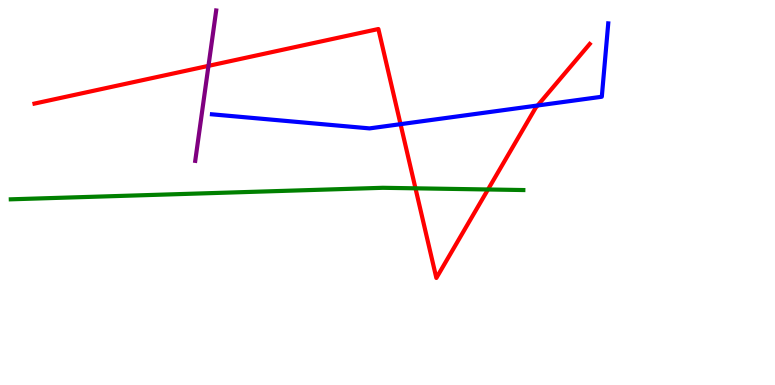[{'lines': ['blue', 'red'], 'intersections': [{'x': 5.17, 'y': 6.77}, {'x': 6.94, 'y': 7.26}]}, {'lines': ['green', 'red'], 'intersections': [{'x': 5.36, 'y': 5.11}, {'x': 6.3, 'y': 5.08}]}, {'lines': ['purple', 'red'], 'intersections': [{'x': 2.69, 'y': 8.29}]}, {'lines': ['blue', 'green'], 'intersections': []}, {'lines': ['blue', 'purple'], 'intersections': []}, {'lines': ['green', 'purple'], 'intersections': []}]